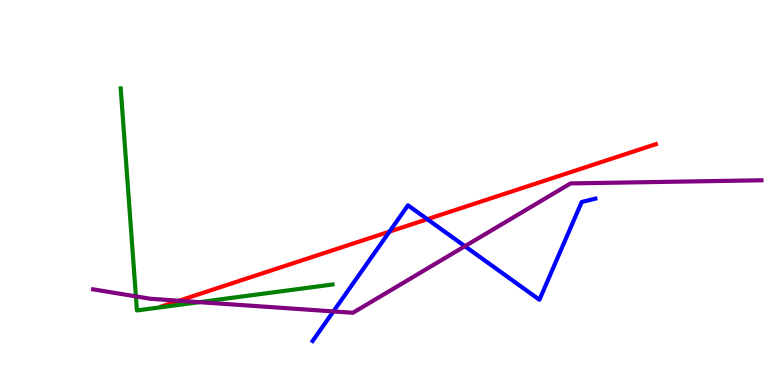[{'lines': ['blue', 'red'], 'intersections': [{'x': 5.03, 'y': 3.98}, {'x': 5.51, 'y': 4.31}]}, {'lines': ['green', 'red'], 'intersections': []}, {'lines': ['purple', 'red'], 'intersections': [{'x': 2.31, 'y': 2.19}]}, {'lines': ['blue', 'green'], 'intersections': []}, {'lines': ['blue', 'purple'], 'intersections': [{'x': 4.3, 'y': 1.91}, {'x': 6.0, 'y': 3.61}]}, {'lines': ['green', 'purple'], 'intersections': [{'x': 1.75, 'y': 2.3}, {'x': 2.57, 'y': 2.15}]}]